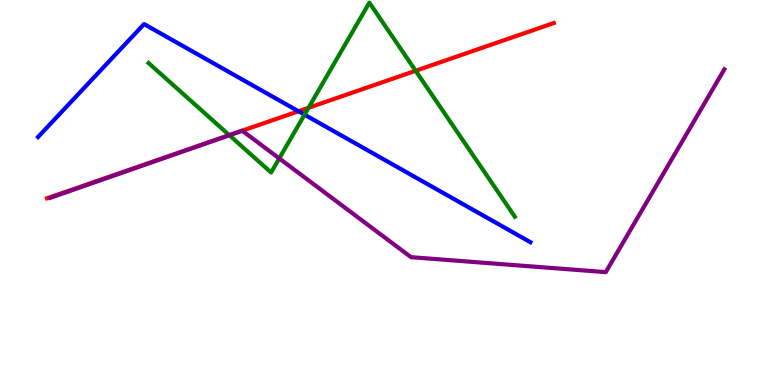[{'lines': ['blue', 'red'], 'intersections': [{'x': 3.85, 'y': 7.11}]}, {'lines': ['green', 'red'], 'intersections': [{'x': 2.96, 'y': 6.49}, {'x': 3.98, 'y': 7.2}, {'x': 5.36, 'y': 8.16}]}, {'lines': ['purple', 'red'], 'intersections': [{'x': 2.99, 'y': 6.51}, {'x': 3.13, 'y': 6.61}]}, {'lines': ['blue', 'green'], 'intersections': [{'x': 3.93, 'y': 7.02}]}, {'lines': ['blue', 'purple'], 'intersections': []}, {'lines': ['green', 'purple'], 'intersections': [{'x': 2.96, 'y': 6.49}, {'x': 3.6, 'y': 5.89}]}]